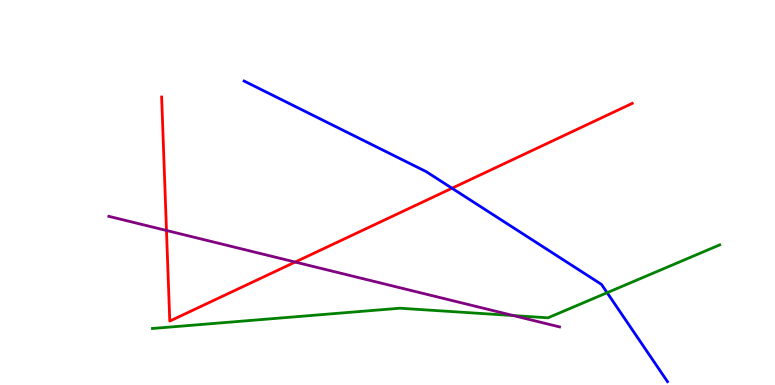[{'lines': ['blue', 'red'], 'intersections': [{'x': 5.83, 'y': 5.11}]}, {'lines': ['green', 'red'], 'intersections': []}, {'lines': ['purple', 'red'], 'intersections': [{'x': 2.15, 'y': 4.01}, {'x': 3.81, 'y': 3.19}]}, {'lines': ['blue', 'green'], 'intersections': [{'x': 7.83, 'y': 2.4}]}, {'lines': ['blue', 'purple'], 'intersections': []}, {'lines': ['green', 'purple'], 'intersections': [{'x': 6.62, 'y': 1.8}]}]